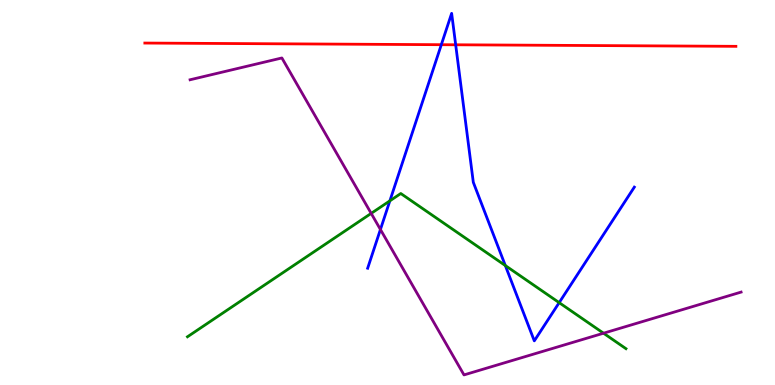[{'lines': ['blue', 'red'], 'intersections': [{'x': 5.69, 'y': 8.84}, {'x': 5.88, 'y': 8.84}]}, {'lines': ['green', 'red'], 'intersections': []}, {'lines': ['purple', 'red'], 'intersections': []}, {'lines': ['blue', 'green'], 'intersections': [{'x': 5.03, 'y': 4.78}, {'x': 6.52, 'y': 3.1}, {'x': 7.22, 'y': 2.14}]}, {'lines': ['blue', 'purple'], 'intersections': [{'x': 4.91, 'y': 4.04}]}, {'lines': ['green', 'purple'], 'intersections': [{'x': 4.79, 'y': 4.46}, {'x': 7.79, 'y': 1.35}]}]